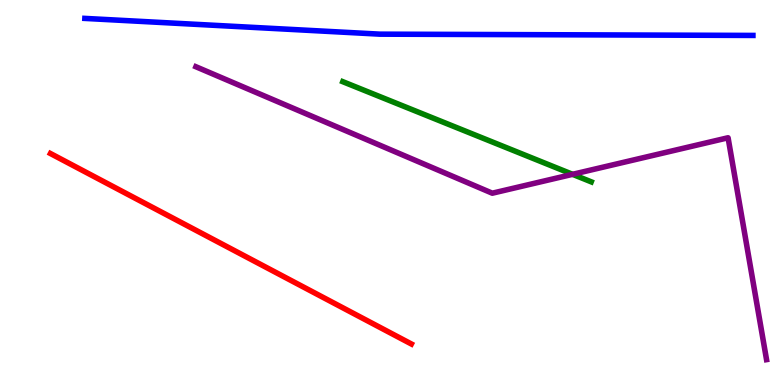[{'lines': ['blue', 'red'], 'intersections': []}, {'lines': ['green', 'red'], 'intersections': []}, {'lines': ['purple', 'red'], 'intersections': []}, {'lines': ['blue', 'green'], 'intersections': []}, {'lines': ['blue', 'purple'], 'intersections': []}, {'lines': ['green', 'purple'], 'intersections': [{'x': 7.39, 'y': 5.47}]}]